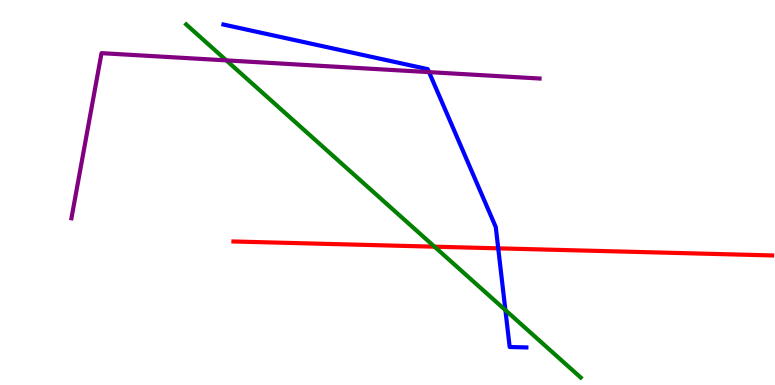[{'lines': ['blue', 'red'], 'intersections': [{'x': 6.43, 'y': 3.55}]}, {'lines': ['green', 'red'], 'intersections': [{'x': 5.61, 'y': 3.59}]}, {'lines': ['purple', 'red'], 'intersections': []}, {'lines': ['blue', 'green'], 'intersections': [{'x': 6.52, 'y': 1.94}]}, {'lines': ['blue', 'purple'], 'intersections': [{'x': 5.54, 'y': 8.13}]}, {'lines': ['green', 'purple'], 'intersections': [{'x': 2.92, 'y': 8.43}]}]